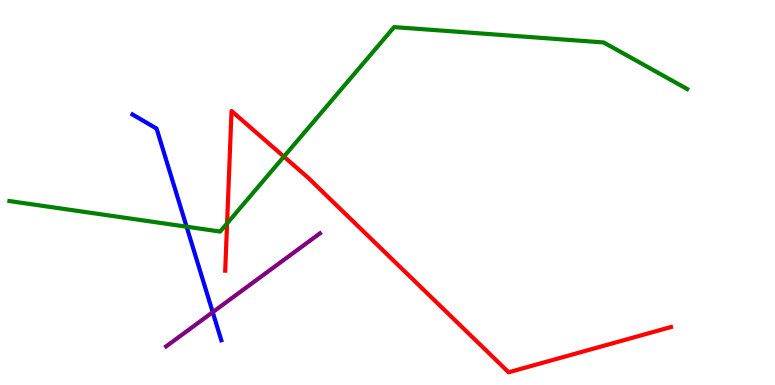[{'lines': ['blue', 'red'], 'intersections': []}, {'lines': ['green', 'red'], 'intersections': [{'x': 2.93, 'y': 4.2}, {'x': 3.66, 'y': 5.93}]}, {'lines': ['purple', 'red'], 'intersections': []}, {'lines': ['blue', 'green'], 'intersections': [{'x': 2.41, 'y': 4.11}]}, {'lines': ['blue', 'purple'], 'intersections': [{'x': 2.74, 'y': 1.89}]}, {'lines': ['green', 'purple'], 'intersections': []}]